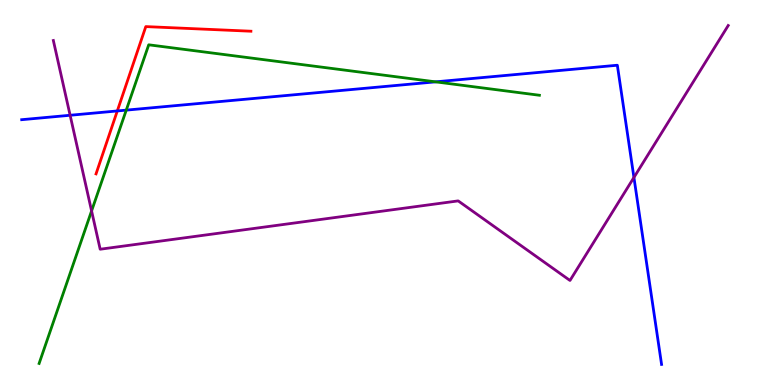[{'lines': ['blue', 'red'], 'intersections': [{'x': 1.51, 'y': 7.12}]}, {'lines': ['green', 'red'], 'intersections': []}, {'lines': ['purple', 'red'], 'intersections': []}, {'lines': ['blue', 'green'], 'intersections': [{'x': 1.63, 'y': 7.14}, {'x': 5.62, 'y': 7.87}]}, {'lines': ['blue', 'purple'], 'intersections': [{'x': 0.905, 'y': 7.01}, {'x': 8.18, 'y': 5.39}]}, {'lines': ['green', 'purple'], 'intersections': [{'x': 1.18, 'y': 4.52}]}]